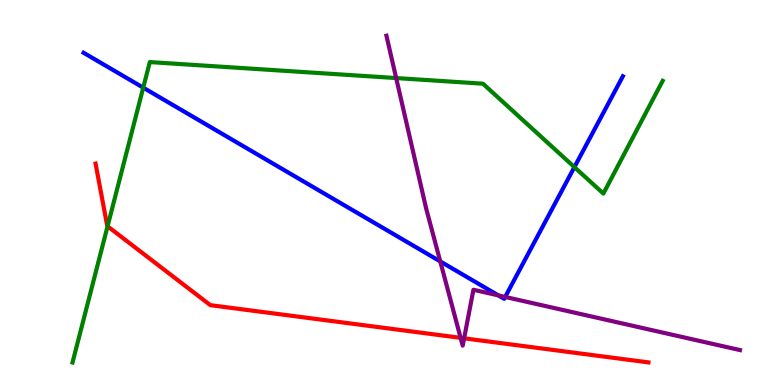[{'lines': ['blue', 'red'], 'intersections': []}, {'lines': ['green', 'red'], 'intersections': [{'x': 1.39, 'y': 4.12}]}, {'lines': ['purple', 'red'], 'intersections': [{'x': 5.94, 'y': 1.22}, {'x': 5.99, 'y': 1.21}]}, {'lines': ['blue', 'green'], 'intersections': [{'x': 1.85, 'y': 7.72}, {'x': 7.41, 'y': 5.66}]}, {'lines': ['blue', 'purple'], 'intersections': [{'x': 5.68, 'y': 3.21}, {'x': 6.43, 'y': 2.33}, {'x': 6.52, 'y': 2.29}]}, {'lines': ['green', 'purple'], 'intersections': [{'x': 5.11, 'y': 7.97}]}]